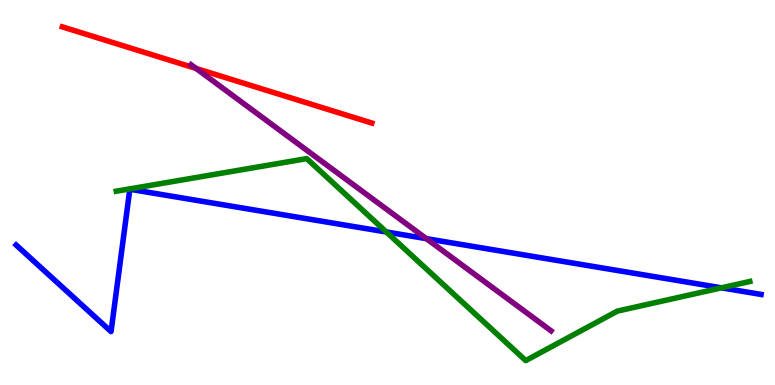[{'lines': ['blue', 'red'], 'intersections': []}, {'lines': ['green', 'red'], 'intersections': []}, {'lines': ['purple', 'red'], 'intersections': [{'x': 2.53, 'y': 8.22}]}, {'lines': ['blue', 'green'], 'intersections': [{'x': 4.98, 'y': 3.97}, {'x': 9.31, 'y': 2.52}]}, {'lines': ['blue', 'purple'], 'intersections': [{'x': 5.5, 'y': 3.8}]}, {'lines': ['green', 'purple'], 'intersections': []}]